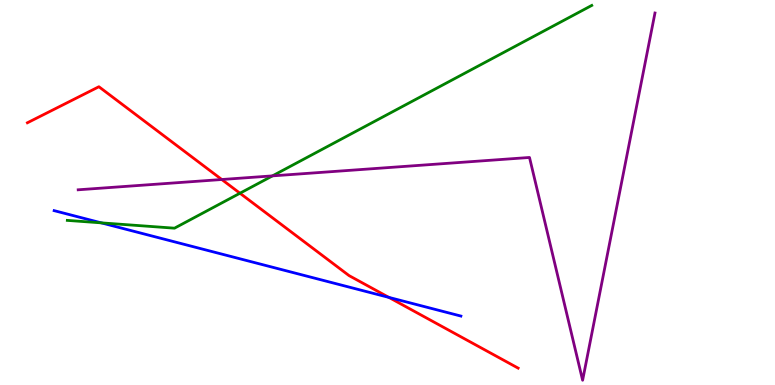[{'lines': ['blue', 'red'], 'intersections': [{'x': 5.02, 'y': 2.28}]}, {'lines': ['green', 'red'], 'intersections': [{'x': 3.1, 'y': 4.98}]}, {'lines': ['purple', 'red'], 'intersections': [{'x': 2.86, 'y': 5.34}]}, {'lines': ['blue', 'green'], 'intersections': [{'x': 1.31, 'y': 4.21}]}, {'lines': ['blue', 'purple'], 'intersections': []}, {'lines': ['green', 'purple'], 'intersections': [{'x': 3.52, 'y': 5.43}]}]